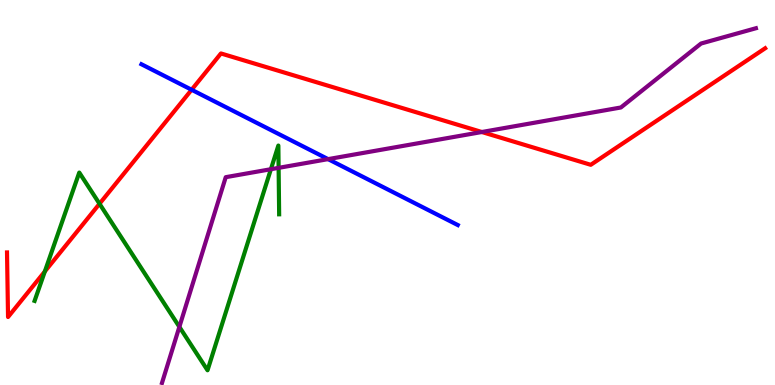[{'lines': ['blue', 'red'], 'intersections': [{'x': 2.47, 'y': 7.67}]}, {'lines': ['green', 'red'], 'intersections': [{'x': 0.579, 'y': 2.95}, {'x': 1.28, 'y': 4.71}]}, {'lines': ['purple', 'red'], 'intersections': [{'x': 6.22, 'y': 6.57}]}, {'lines': ['blue', 'green'], 'intersections': []}, {'lines': ['blue', 'purple'], 'intersections': [{'x': 4.23, 'y': 5.87}]}, {'lines': ['green', 'purple'], 'intersections': [{'x': 2.31, 'y': 1.51}, {'x': 3.5, 'y': 5.6}, {'x': 3.6, 'y': 5.64}]}]